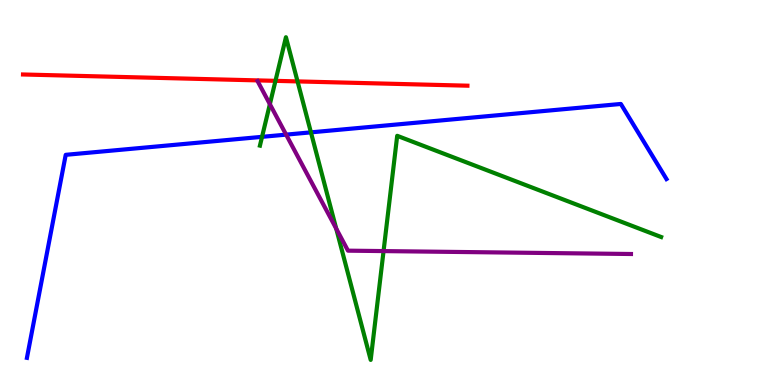[{'lines': ['blue', 'red'], 'intersections': []}, {'lines': ['green', 'red'], 'intersections': [{'x': 3.55, 'y': 7.9}, {'x': 3.84, 'y': 7.89}]}, {'lines': ['purple', 'red'], 'intersections': []}, {'lines': ['blue', 'green'], 'intersections': [{'x': 3.38, 'y': 6.45}, {'x': 4.01, 'y': 6.56}]}, {'lines': ['blue', 'purple'], 'intersections': [{'x': 3.69, 'y': 6.5}]}, {'lines': ['green', 'purple'], 'intersections': [{'x': 3.48, 'y': 7.29}, {'x': 4.34, 'y': 4.06}, {'x': 4.95, 'y': 3.48}]}]